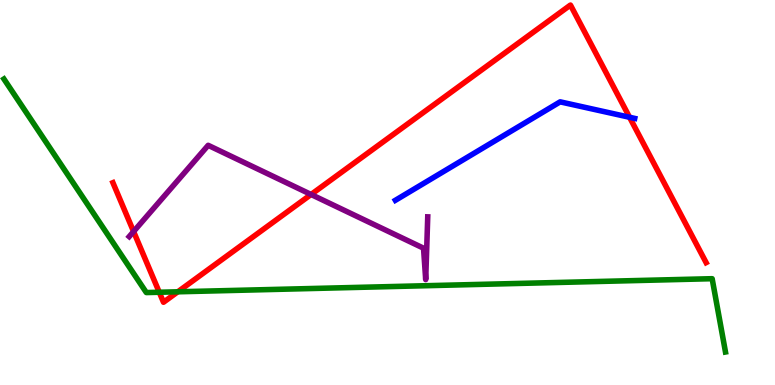[{'lines': ['blue', 'red'], 'intersections': [{'x': 8.12, 'y': 6.95}]}, {'lines': ['green', 'red'], 'intersections': [{'x': 2.06, 'y': 2.41}, {'x': 2.29, 'y': 2.42}]}, {'lines': ['purple', 'red'], 'intersections': [{'x': 1.72, 'y': 3.99}, {'x': 4.01, 'y': 4.95}]}, {'lines': ['blue', 'green'], 'intersections': []}, {'lines': ['blue', 'purple'], 'intersections': []}, {'lines': ['green', 'purple'], 'intersections': []}]